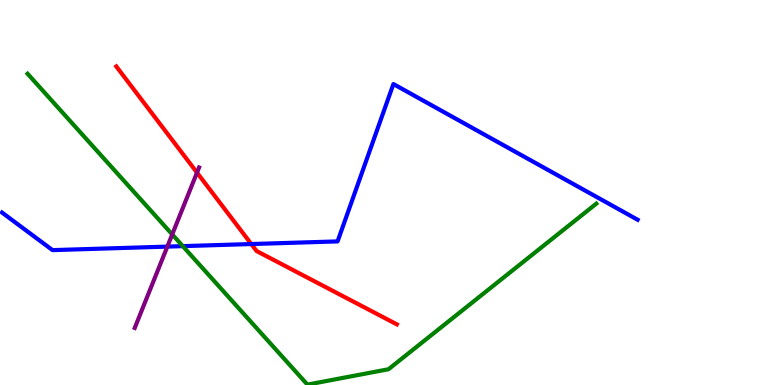[{'lines': ['blue', 'red'], 'intersections': [{'x': 3.24, 'y': 3.66}]}, {'lines': ['green', 'red'], 'intersections': []}, {'lines': ['purple', 'red'], 'intersections': [{'x': 2.54, 'y': 5.52}]}, {'lines': ['blue', 'green'], 'intersections': [{'x': 2.36, 'y': 3.61}]}, {'lines': ['blue', 'purple'], 'intersections': [{'x': 2.16, 'y': 3.59}]}, {'lines': ['green', 'purple'], 'intersections': [{'x': 2.22, 'y': 3.91}]}]